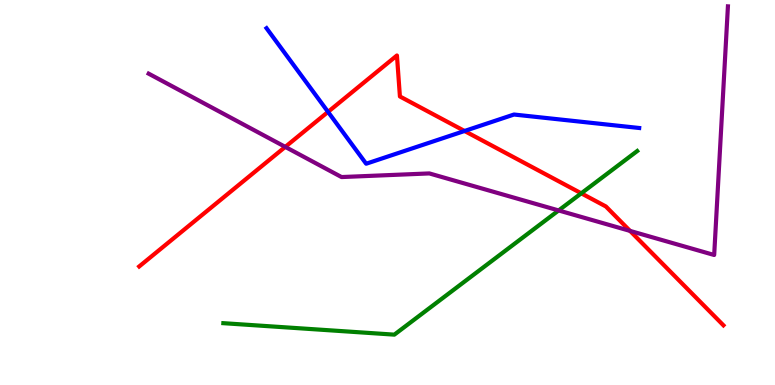[{'lines': ['blue', 'red'], 'intersections': [{'x': 4.23, 'y': 7.09}, {'x': 5.99, 'y': 6.6}]}, {'lines': ['green', 'red'], 'intersections': [{'x': 7.5, 'y': 4.98}]}, {'lines': ['purple', 'red'], 'intersections': [{'x': 3.68, 'y': 6.18}, {'x': 8.13, 'y': 4.0}]}, {'lines': ['blue', 'green'], 'intersections': []}, {'lines': ['blue', 'purple'], 'intersections': []}, {'lines': ['green', 'purple'], 'intersections': [{'x': 7.21, 'y': 4.53}]}]